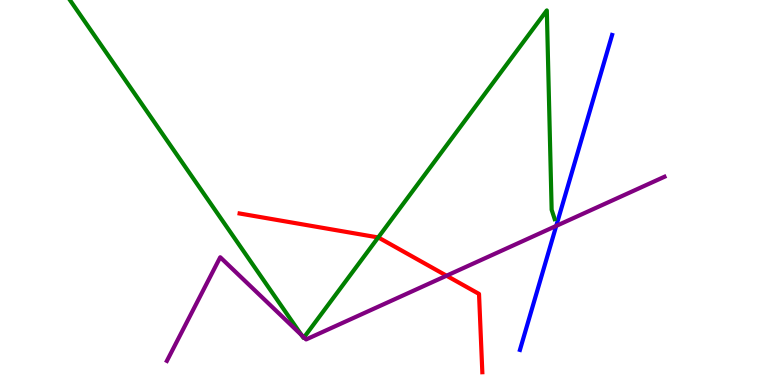[{'lines': ['blue', 'red'], 'intersections': []}, {'lines': ['green', 'red'], 'intersections': [{'x': 4.88, 'y': 3.83}]}, {'lines': ['purple', 'red'], 'intersections': [{'x': 5.76, 'y': 2.84}]}, {'lines': ['blue', 'green'], 'intersections': []}, {'lines': ['blue', 'purple'], 'intersections': [{'x': 7.18, 'y': 4.13}]}, {'lines': ['green', 'purple'], 'intersections': [{'x': 3.89, 'y': 1.3}, {'x': 3.92, 'y': 1.24}]}]